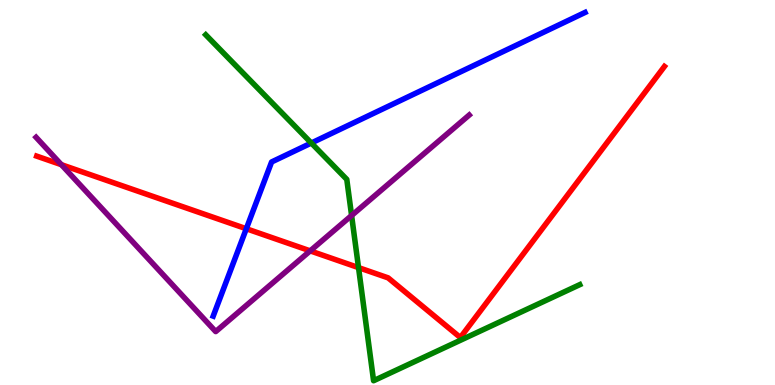[{'lines': ['blue', 'red'], 'intersections': [{'x': 3.18, 'y': 4.06}]}, {'lines': ['green', 'red'], 'intersections': [{'x': 4.63, 'y': 3.05}]}, {'lines': ['purple', 'red'], 'intersections': [{'x': 0.792, 'y': 5.72}, {'x': 4.0, 'y': 3.48}]}, {'lines': ['blue', 'green'], 'intersections': [{'x': 4.02, 'y': 6.29}]}, {'lines': ['blue', 'purple'], 'intersections': []}, {'lines': ['green', 'purple'], 'intersections': [{'x': 4.54, 'y': 4.4}]}]